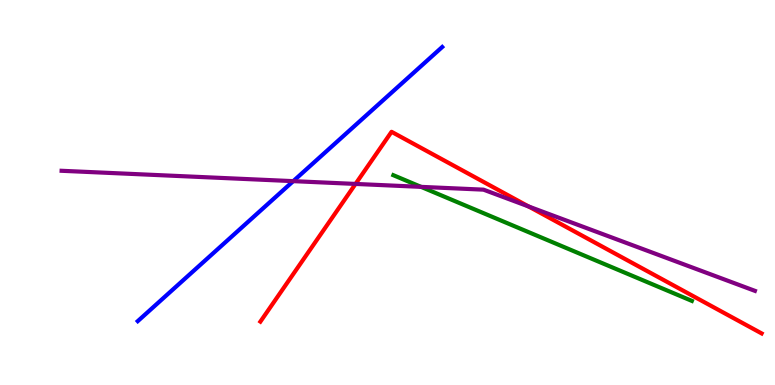[{'lines': ['blue', 'red'], 'intersections': []}, {'lines': ['green', 'red'], 'intersections': []}, {'lines': ['purple', 'red'], 'intersections': [{'x': 4.59, 'y': 5.22}, {'x': 6.82, 'y': 4.64}]}, {'lines': ['blue', 'green'], 'intersections': []}, {'lines': ['blue', 'purple'], 'intersections': [{'x': 3.78, 'y': 5.29}]}, {'lines': ['green', 'purple'], 'intersections': [{'x': 5.43, 'y': 5.15}]}]